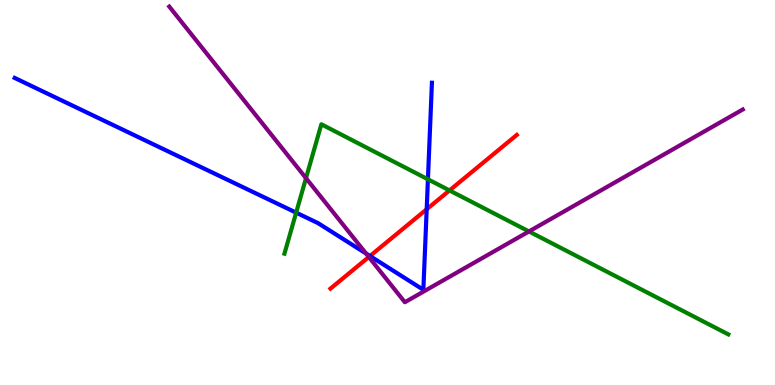[{'lines': ['blue', 'red'], 'intersections': [{'x': 4.77, 'y': 3.35}, {'x': 5.51, 'y': 4.56}]}, {'lines': ['green', 'red'], 'intersections': [{'x': 5.8, 'y': 5.05}]}, {'lines': ['purple', 'red'], 'intersections': [{'x': 4.76, 'y': 3.33}]}, {'lines': ['blue', 'green'], 'intersections': [{'x': 3.82, 'y': 4.48}, {'x': 5.52, 'y': 5.34}]}, {'lines': ['blue', 'purple'], 'intersections': [{'x': 4.72, 'y': 3.42}]}, {'lines': ['green', 'purple'], 'intersections': [{'x': 3.95, 'y': 5.37}, {'x': 6.83, 'y': 3.99}]}]